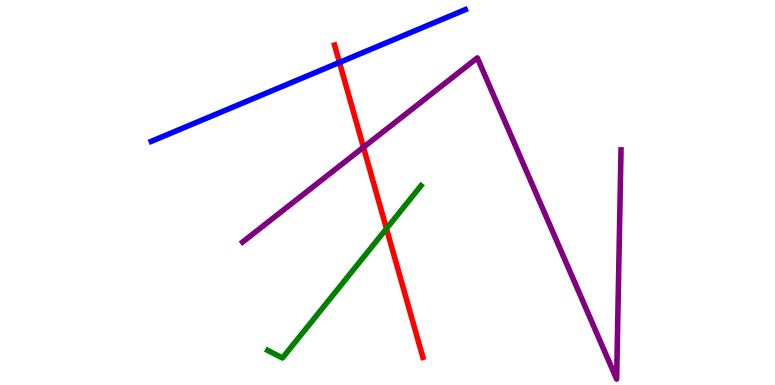[{'lines': ['blue', 'red'], 'intersections': [{'x': 4.38, 'y': 8.38}]}, {'lines': ['green', 'red'], 'intersections': [{'x': 4.99, 'y': 4.06}]}, {'lines': ['purple', 'red'], 'intersections': [{'x': 4.69, 'y': 6.18}]}, {'lines': ['blue', 'green'], 'intersections': []}, {'lines': ['blue', 'purple'], 'intersections': []}, {'lines': ['green', 'purple'], 'intersections': []}]